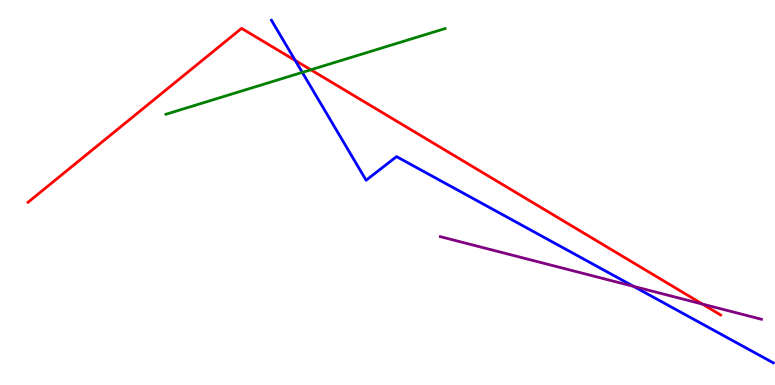[{'lines': ['blue', 'red'], 'intersections': [{'x': 3.81, 'y': 8.43}]}, {'lines': ['green', 'red'], 'intersections': [{'x': 4.01, 'y': 8.19}]}, {'lines': ['purple', 'red'], 'intersections': [{'x': 9.06, 'y': 2.1}]}, {'lines': ['blue', 'green'], 'intersections': [{'x': 3.9, 'y': 8.12}]}, {'lines': ['blue', 'purple'], 'intersections': [{'x': 8.18, 'y': 2.56}]}, {'lines': ['green', 'purple'], 'intersections': []}]